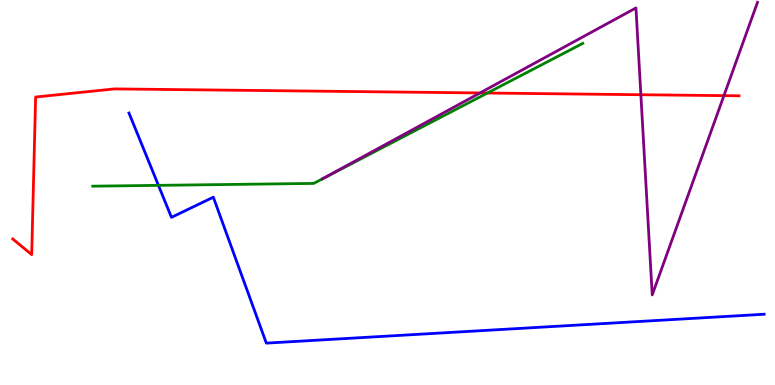[{'lines': ['blue', 'red'], 'intersections': []}, {'lines': ['green', 'red'], 'intersections': [{'x': 6.29, 'y': 7.58}]}, {'lines': ['purple', 'red'], 'intersections': [{'x': 6.19, 'y': 7.59}, {'x': 8.27, 'y': 7.54}, {'x': 9.34, 'y': 7.52}]}, {'lines': ['blue', 'green'], 'intersections': [{'x': 2.04, 'y': 5.19}]}, {'lines': ['blue', 'purple'], 'intersections': []}, {'lines': ['green', 'purple'], 'intersections': []}]